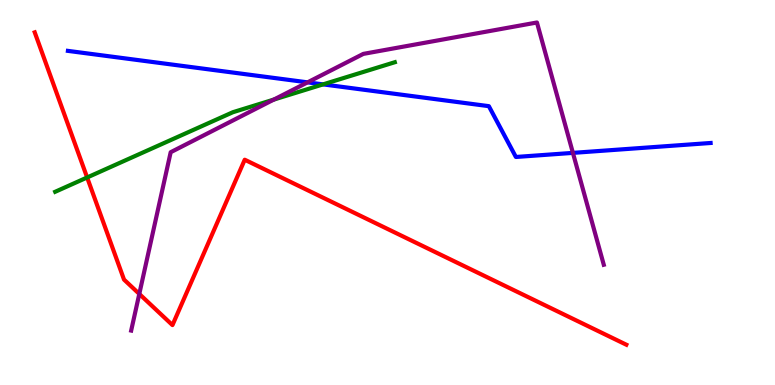[{'lines': ['blue', 'red'], 'intersections': []}, {'lines': ['green', 'red'], 'intersections': [{'x': 1.12, 'y': 5.39}]}, {'lines': ['purple', 'red'], 'intersections': [{'x': 1.8, 'y': 2.37}]}, {'lines': ['blue', 'green'], 'intersections': [{'x': 4.17, 'y': 7.81}]}, {'lines': ['blue', 'purple'], 'intersections': [{'x': 3.97, 'y': 7.86}, {'x': 7.39, 'y': 6.03}]}, {'lines': ['green', 'purple'], 'intersections': [{'x': 3.53, 'y': 7.41}]}]